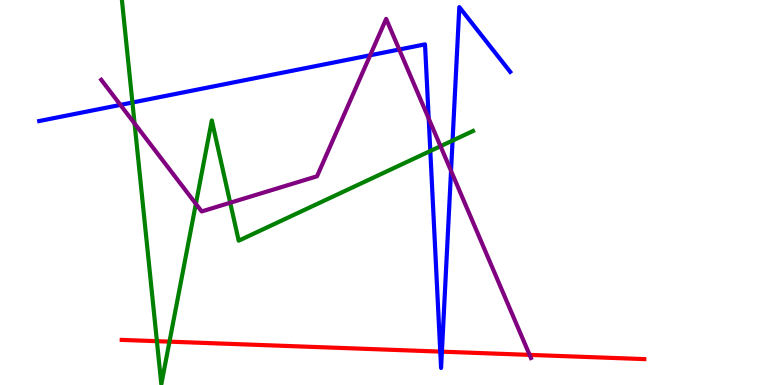[{'lines': ['blue', 'red'], 'intersections': [{'x': 5.68, 'y': 0.867}, {'x': 5.7, 'y': 0.866}]}, {'lines': ['green', 'red'], 'intersections': [{'x': 2.02, 'y': 1.14}, {'x': 2.19, 'y': 1.13}]}, {'lines': ['purple', 'red'], 'intersections': [{'x': 6.83, 'y': 0.782}]}, {'lines': ['blue', 'green'], 'intersections': [{'x': 1.71, 'y': 7.34}, {'x': 5.55, 'y': 6.08}, {'x': 5.84, 'y': 6.35}]}, {'lines': ['blue', 'purple'], 'intersections': [{'x': 1.55, 'y': 7.28}, {'x': 4.78, 'y': 8.56}, {'x': 5.15, 'y': 8.71}, {'x': 5.53, 'y': 6.92}, {'x': 5.82, 'y': 5.56}]}, {'lines': ['green', 'purple'], 'intersections': [{'x': 1.74, 'y': 6.79}, {'x': 2.53, 'y': 4.71}, {'x': 2.97, 'y': 4.73}, {'x': 5.68, 'y': 6.2}]}]